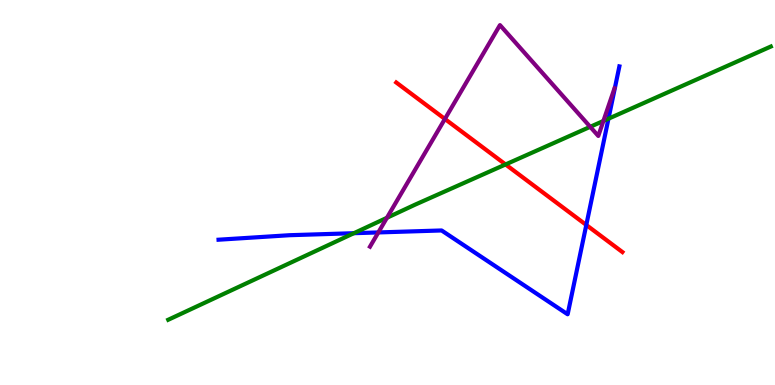[{'lines': ['blue', 'red'], 'intersections': [{'x': 7.57, 'y': 4.16}]}, {'lines': ['green', 'red'], 'intersections': [{'x': 6.52, 'y': 5.73}]}, {'lines': ['purple', 'red'], 'intersections': [{'x': 5.74, 'y': 6.91}]}, {'lines': ['blue', 'green'], 'intersections': [{'x': 4.57, 'y': 3.94}, {'x': 7.85, 'y': 6.92}]}, {'lines': ['blue', 'purple'], 'intersections': [{'x': 4.88, 'y': 3.96}]}, {'lines': ['green', 'purple'], 'intersections': [{'x': 4.99, 'y': 4.34}, {'x': 7.62, 'y': 6.71}, {'x': 7.79, 'y': 6.86}]}]